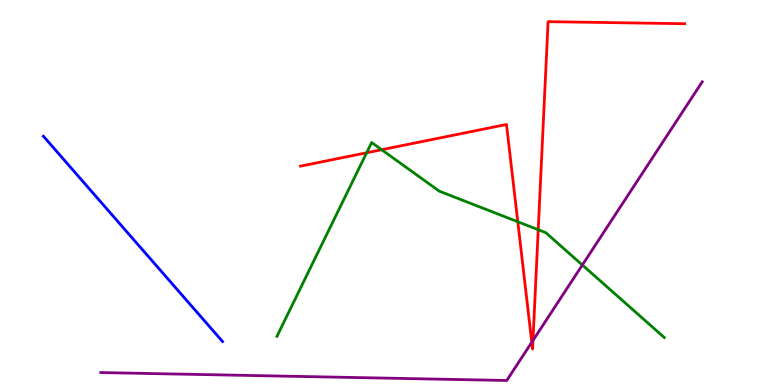[{'lines': ['blue', 'red'], 'intersections': []}, {'lines': ['green', 'red'], 'intersections': [{'x': 4.73, 'y': 6.03}, {'x': 4.92, 'y': 6.11}, {'x': 6.68, 'y': 4.24}, {'x': 6.94, 'y': 4.03}]}, {'lines': ['purple', 'red'], 'intersections': [{'x': 6.86, 'y': 1.11}, {'x': 6.88, 'y': 1.16}]}, {'lines': ['blue', 'green'], 'intersections': []}, {'lines': ['blue', 'purple'], 'intersections': []}, {'lines': ['green', 'purple'], 'intersections': [{'x': 7.51, 'y': 3.12}]}]